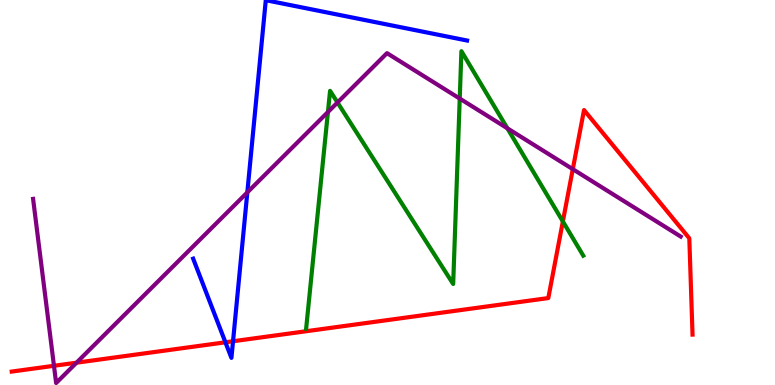[{'lines': ['blue', 'red'], 'intersections': [{'x': 2.91, 'y': 1.11}, {'x': 3.01, 'y': 1.14}]}, {'lines': ['green', 'red'], 'intersections': [{'x': 7.26, 'y': 4.25}]}, {'lines': ['purple', 'red'], 'intersections': [{'x': 0.696, 'y': 0.499}, {'x': 0.987, 'y': 0.579}, {'x': 7.39, 'y': 5.61}]}, {'lines': ['blue', 'green'], 'intersections': []}, {'lines': ['blue', 'purple'], 'intersections': [{'x': 3.19, 'y': 5.0}]}, {'lines': ['green', 'purple'], 'intersections': [{'x': 4.23, 'y': 7.09}, {'x': 4.35, 'y': 7.34}, {'x': 5.93, 'y': 7.44}, {'x': 6.55, 'y': 6.67}]}]